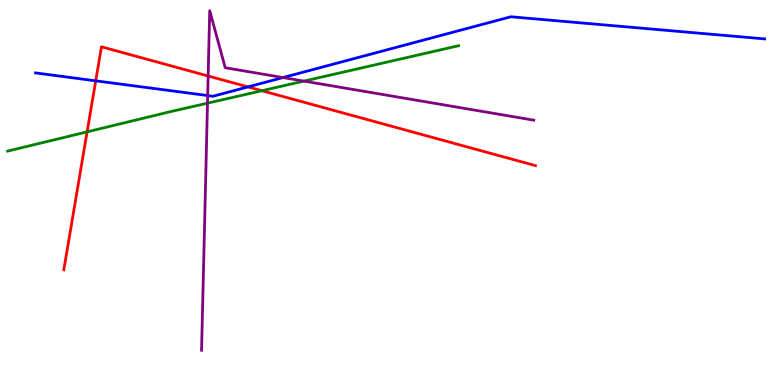[{'lines': ['blue', 'red'], 'intersections': [{'x': 1.24, 'y': 7.9}, {'x': 3.2, 'y': 7.74}]}, {'lines': ['green', 'red'], 'intersections': [{'x': 1.12, 'y': 6.58}, {'x': 3.38, 'y': 7.64}]}, {'lines': ['purple', 'red'], 'intersections': [{'x': 2.69, 'y': 8.03}]}, {'lines': ['blue', 'green'], 'intersections': []}, {'lines': ['blue', 'purple'], 'intersections': [{'x': 2.68, 'y': 7.52}, {'x': 3.65, 'y': 7.99}]}, {'lines': ['green', 'purple'], 'intersections': [{'x': 2.68, 'y': 7.32}, {'x': 3.92, 'y': 7.89}]}]